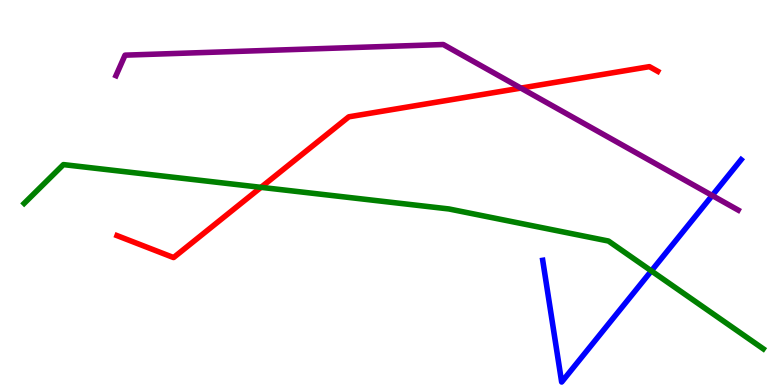[{'lines': ['blue', 'red'], 'intersections': []}, {'lines': ['green', 'red'], 'intersections': [{'x': 3.37, 'y': 5.13}]}, {'lines': ['purple', 'red'], 'intersections': [{'x': 6.72, 'y': 7.71}]}, {'lines': ['blue', 'green'], 'intersections': [{'x': 8.4, 'y': 2.96}]}, {'lines': ['blue', 'purple'], 'intersections': [{'x': 9.19, 'y': 4.92}]}, {'lines': ['green', 'purple'], 'intersections': []}]